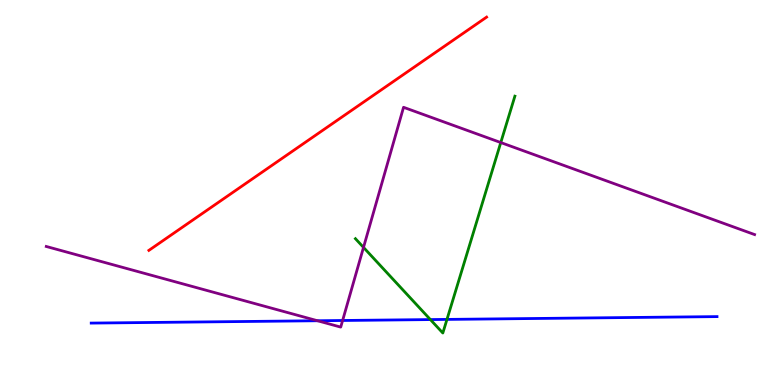[{'lines': ['blue', 'red'], 'intersections': []}, {'lines': ['green', 'red'], 'intersections': []}, {'lines': ['purple', 'red'], 'intersections': []}, {'lines': ['blue', 'green'], 'intersections': [{'x': 5.55, 'y': 1.7}, {'x': 5.77, 'y': 1.7}]}, {'lines': ['blue', 'purple'], 'intersections': [{'x': 4.1, 'y': 1.67}, {'x': 4.42, 'y': 1.68}]}, {'lines': ['green', 'purple'], 'intersections': [{'x': 4.69, 'y': 3.57}, {'x': 6.46, 'y': 6.3}]}]